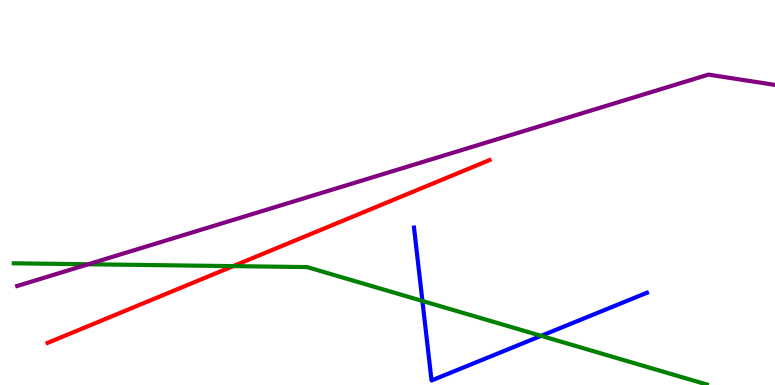[{'lines': ['blue', 'red'], 'intersections': []}, {'lines': ['green', 'red'], 'intersections': [{'x': 3.01, 'y': 3.09}]}, {'lines': ['purple', 'red'], 'intersections': []}, {'lines': ['blue', 'green'], 'intersections': [{'x': 5.45, 'y': 2.18}, {'x': 6.98, 'y': 1.28}]}, {'lines': ['blue', 'purple'], 'intersections': []}, {'lines': ['green', 'purple'], 'intersections': [{'x': 1.14, 'y': 3.14}]}]